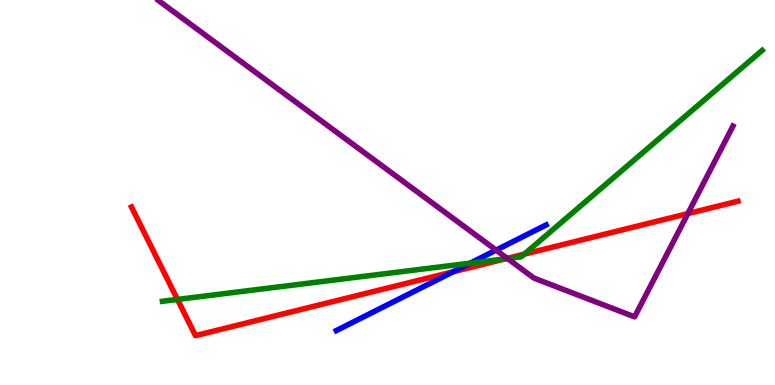[{'lines': ['blue', 'red'], 'intersections': [{'x': 5.85, 'y': 2.94}]}, {'lines': ['green', 'red'], 'intersections': [{'x': 2.29, 'y': 2.22}, {'x': 6.52, 'y': 3.28}, {'x': 6.77, 'y': 3.4}]}, {'lines': ['purple', 'red'], 'intersections': [{'x': 6.55, 'y': 3.29}, {'x': 8.88, 'y': 4.45}]}, {'lines': ['blue', 'green'], 'intersections': [{'x': 6.07, 'y': 3.16}]}, {'lines': ['blue', 'purple'], 'intersections': [{'x': 6.4, 'y': 3.5}]}, {'lines': ['green', 'purple'], 'intersections': [{'x': 6.55, 'y': 3.28}]}]